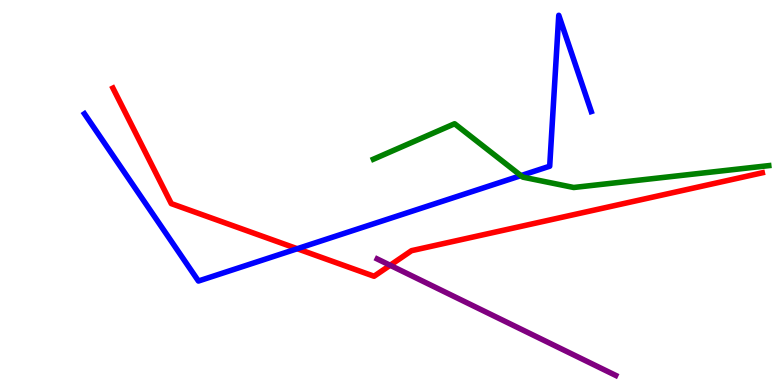[{'lines': ['blue', 'red'], 'intersections': [{'x': 3.84, 'y': 3.54}]}, {'lines': ['green', 'red'], 'intersections': []}, {'lines': ['purple', 'red'], 'intersections': [{'x': 5.03, 'y': 3.11}]}, {'lines': ['blue', 'green'], 'intersections': [{'x': 6.72, 'y': 5.44}]}, {'lines': ['blue', 'purple'], 'intersections': []}, {'lines': ['green', 'purple'], 'intersections': []}]